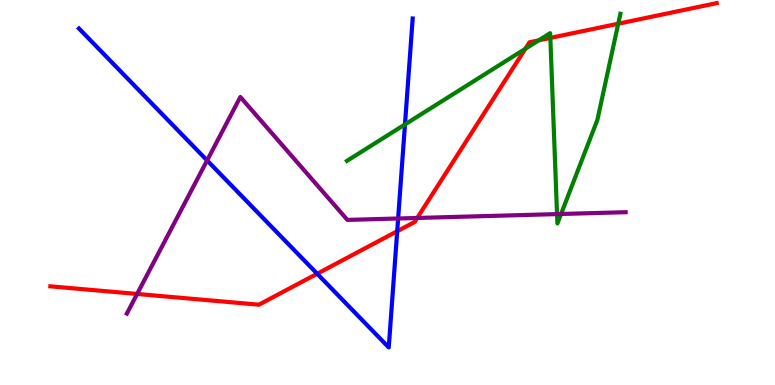[{'lines': ['blue', 'red'], 'intersections': [{'x': 4.09, 'y': 2.89}, {'x': 5.13, 'y': 3.99}]}, {'lines': ['green', 'red'], 'intersections': [{'x': 6.78, 'y': 8.73}, {'x': 6.95, 'y': 8.95}, {'x': 7.1, 'y': 9.02}, {'x': 7.98, 'y': 9.38}]}, {'lines': ['purple', 'red'], 'intersections': [{'x': 1.77, 'y': 2.36}, {'x': 5.38, 'y': 4.34}]}, {'lines': ['blue', 'green'], 'intersections': [{'x': 5.23, 'y': 6.77}]}, {'lines': ['blue', 'purple'], 'intersections': [{'x': 2.67, 'y': 5.83}, {'x': 5.14, 'y': 4.32}]}, {'lines': ['green', 'purple'], 'intersections': [{'x': 7.19, 'y': 4.44}, {'x': 7.24, 'y': 4.44}]}]